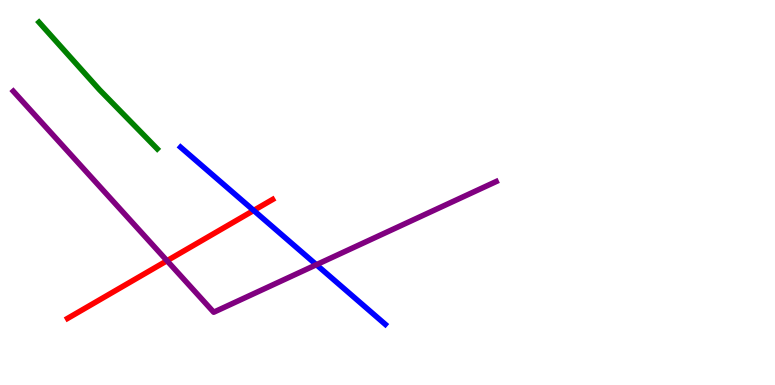[{'lines': ['blue', 'red'], 'intersections': [{'x': 3.27, 'y': 4.53}]}, {'lines': ['green', 'red'], 'intersections': []}, {'lines': ['purple', 'red'], 'intersections': [{'x': 2.16, 'y': 3.23}]}, {'lines': ['blue', 'green'], 'intersections': []}, {'lines': ['blue', 'purple'], 'intersections': [{'x': 4.08, 'y': 3.12}]}, {'lines': ['green', 'purple'], 'intersections': []}]